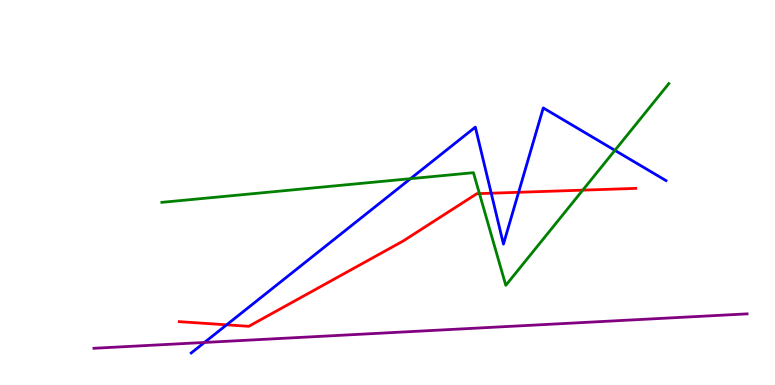[{'lines': ['blue', 'red'], 'intersections': [{'x': 2.92, 'y': 1.56}, {'x': 6.34, 'y': 4.98}, {'x': 6.69, 'y': 5.01}]}, {'lines': ['green', 'red'], 'intersections': [{'x': 6.19, 'y': 4.97}, {'x': 7.52, 'y': 5.06}]}, {'lines': ['purple', 'red'], 'intersections': []}, {'lines': ['blue', 'green'], 'intersections': [{'x': 5.3, 'y': 5.36}, {'x': 7.93, 'y': 6.09}]}, {'lines': ['blue', 'purple'], 'intersections': [{'x': 2.64, 'y': 1.1}]}, {'lines': ['green', 'purple'], 'intersections': []}]